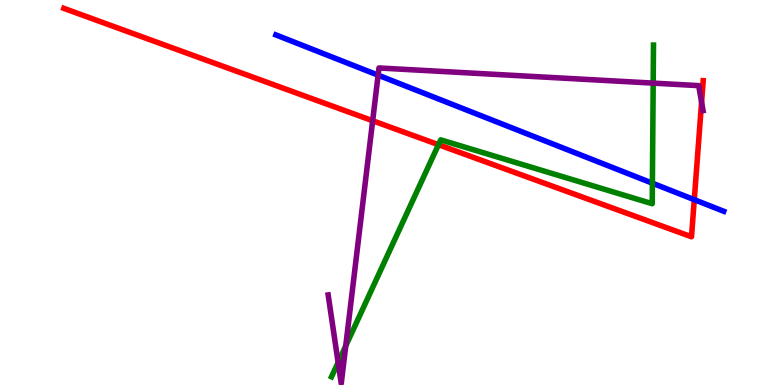[{'lines': ['blue', 'red'], 'intersections': [{'x': 8.96, 'y': 4.81}]}, {'lines': ['green', 'red'], 'intersections': [{'x': 5.66, 'y': 6.24}]}, {'lines': ['purple', 'red'], 'intersections': [{'x': 4.81, 'y': 6.86}, {'x': 9.05, 'y': 7.35}]}, {'lines': ['blue', 'green'], 'intersections': [{'x': 8.42, 'y': 5.24}]}, {'lines': ['blue', 'purple'], 'intersections': [{'x': 4.88, 'y': 8.05}]}, {'lines': ['green', 'purple'], 'intersections': [{'x': 4.36, 'y': 0.586}, {'x': 4.46, 'y': 1.01}, {'x': 8.43, 'y': 7.84}]}]